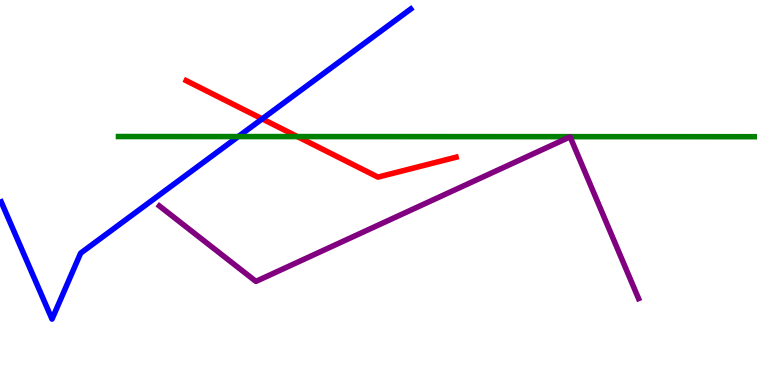[{'lines': ['blue', 'red'], 'intersections': [{'x': 3.38, 'y': 6.91}]}, {'lines': ['green', 'red'], 'intersections': [{'x': 3.84, 'y': 6.45}]}, {'lines': ['purple', 'red'], 'intersections': []}, {'lines': ['blue', 'green'], 'intersections': [{'x': 3.07, 'y': 6.45}]}, {'lines': ['blue', 'purple'], 'intersections': []}, {'lines': ['green', 'purple'], 'intersections': []}]